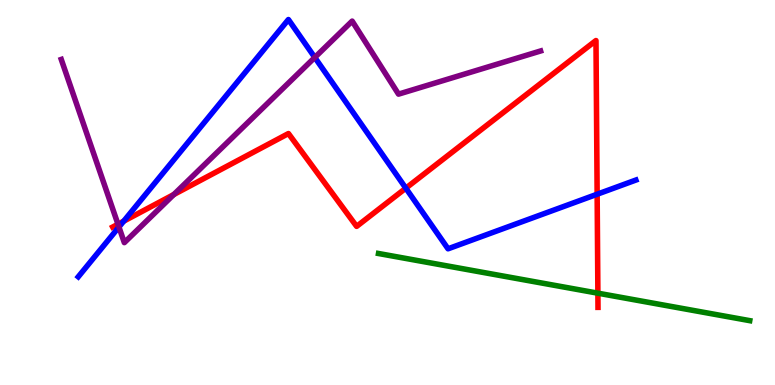[{'lines': ['blue', 'red'], 'intersections': [{'x': 1.6, 'y': 4.26}, {'x': 5.24, 'y': 5.11}, {'x': 7.71, 'y': 4.96}]}, {'lines': ['green', 'red'], 'intersections': [{'x': 7.71, 'y': 2.38}]}, {'lines': ['purple', 'red'], 'intersections': [{'x': 1.52, 'y': 4.18}, {'x': 2.24, 'y': 4.95}]}, {'lines': ['blue', 'green'], 'intersections': []}, {'lines': ['blue', 'purple'], 'intersections': [{'x': 1.53, 'y': 4.1}, {'x': 4.06, 'y': 8.51}]}, {'lines': ['green', 'purple'], 'intersections': []}]